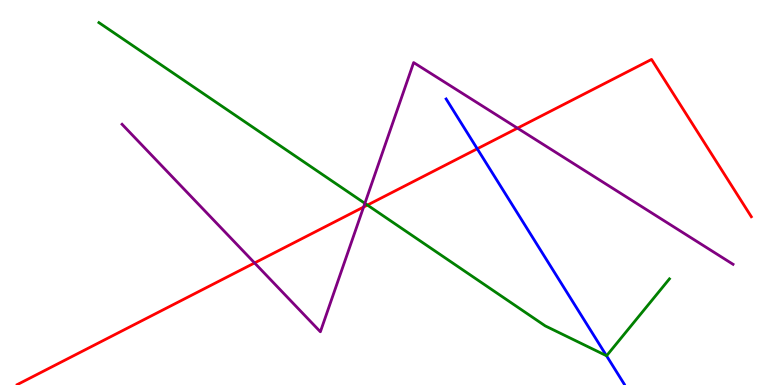[{'lines': ['blue', 'red'], 'intersections': [{'x': 6.16, 'y': 6.14}]}, {'lines': ['green', 'red'], 'intersections': [{'x': 4.74, 'y': 4.67}]}, {'lines': ['purple', 'red'], 'intersections': [{'x': 3.28, 'y': 3.17}, {'x': 4.69, 'y': 4.62}, {'x': 6.68, 'y': 6.67}]}, {'lines': ['blue', 'green'], 'intersections': [{'x': 7.83, 'y': 0.76}]}, {'lines': ['blue', 'purple'], 'intersections': []}, {'lines': ['green', 'purple'], 'intersections': [{'x': 4.71, 'y': 4.72}]}]